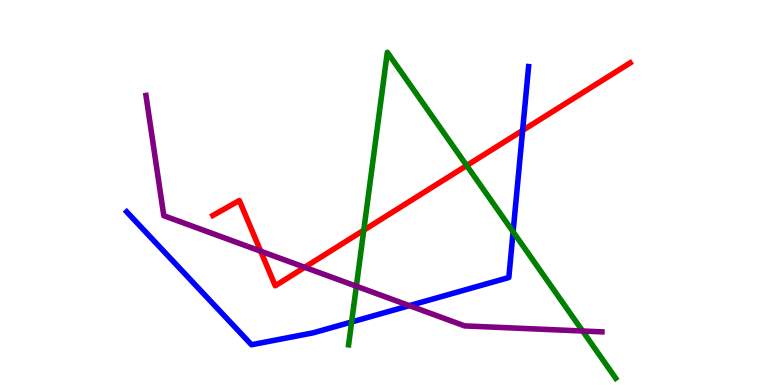[{'lines': ['blue', 'red'], 'intersections': [{'x': 6.74, 'y': 6.61}]}, {'lines': ['green', 'red'], 'intersections': [{'x': 4.69, 'y': 4.02}, {'x': 6.02, 'y': 5.7}]}, {'lines': ['purple', 'red'], 'intersections': [{'x': 3.36, 'y': 3.48}, {'x': 3.93, 'y': 3.06}]}, {'lines': ['blue', 'green'], 'intersections': [{'x': 4.54, 'y': 1.64}, {'x': 6.62, 'y': 3.98}]}, {'lines': ['blue', 'purple'], 'intersections': [{'x': 5.28, 'y': 2.06}]}, {'lines': ['green', 'purple'], 'intersections': [{'x': 4.6, 'y': 2.57}, {'x': 7.52, 'y': 1.4}]}]